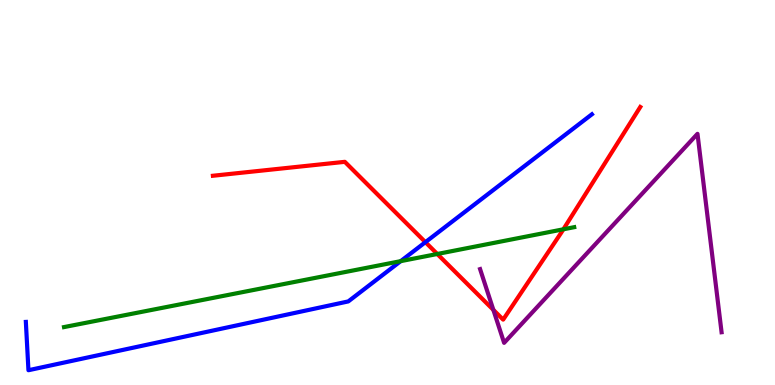[{'lines': ['blue', 'red'], 'intersections': [{'x': 5.49, 'y': 3.71}]}, {'lines': ['green', 'red'], 'intersections': [{'x': 5.64, 'y': 3.4}, {'x': 7.27, 'y': 4.04}]}, {'lines': ['purple', 'red'], 'intersections': [{'x': 6.37, 'y': 1.95}]}, {'lines': ['blue', 'green'], 'intersections': [{'x': 5.17, 'y': 3.22}]}, {'lines': ['blue', 'purple'], 'intersections': []}, {'lines': ['green', 'purple'], 'intersections': []}]